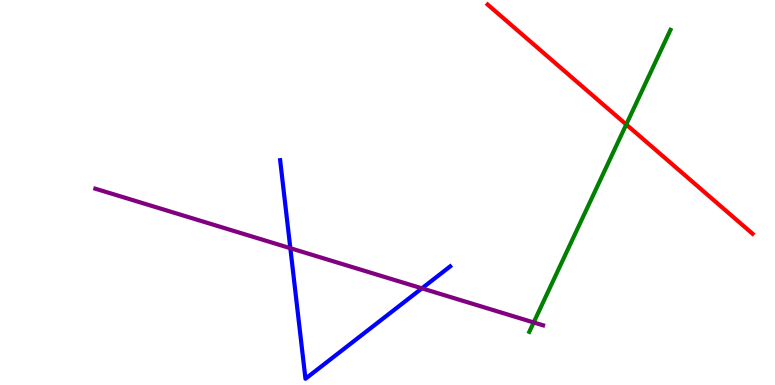[{'lines': ['blue', 'red'], 'intersections': []}, {'lines': ['green', 'red'], 'intersections': [{'x': 8.08, 'y': 6.77}]}, {'lines': ['purple', 'red'], 'intersections': []}, {'lines': ['blue', 'green'], 'intersections': []}, {'lines': ['blue', 'purple'], 'intersections': [{'x': 3.75, 'y': 3.55}, {'x': 5.44, 'y': 2.51}]}, {'lines': ['green', 'purple'], 'intersections': [{'x': 6.89, 'y': 1.62}]}]